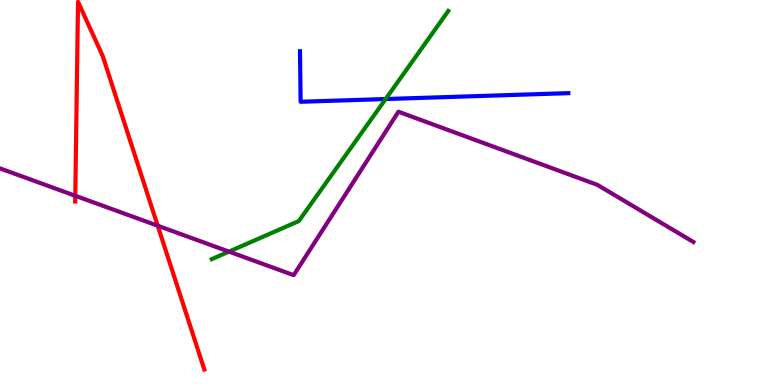[{'lines': ['blue', 'red'], 'intersections': []}, {'lines': ['green', 'red'], 'intersections': []}, {'lines': ['purple', 'red'], 'intersections': [{'x': 0.971, 'y': 4.92}, {'x': 2.04, 'y': 4.14}]}, {'lines': ['blue', 'green'], 'intersections': [{'x': 4.98, 'y': 7.43}]}, {'lines': ['blue', 'purple'], 'intersections': []}, {'lines': ['green', 'purple'], 'intersections': [{'x': 2.95, 'y': 3.46}]}]